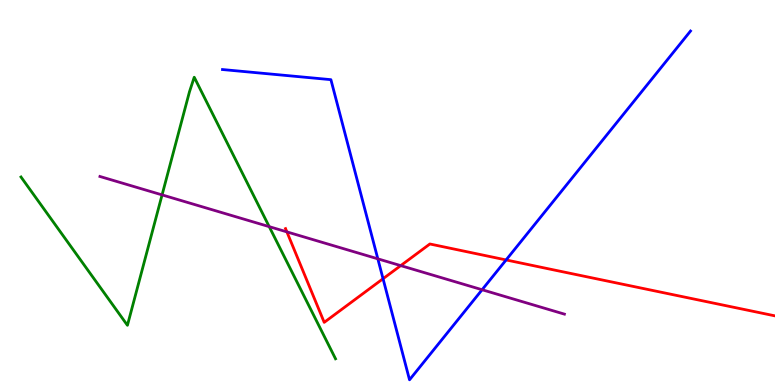[{'lines': ['blue', 'red'], 'intersections': [{'x': 4.94, 'y': 2.76}, {'x': 6.53, 'y': 3.25}]}, {'lines': ['green', 'red'], 'intersections': []}, {'lines': ['purple', 'red'], 'intersections': [{'x': 3.7, 'y': 3.98}, {'x': 5.17, 'y': 3.1}]}, {'lines': ['blue', 'green'], 'intersections': []}, {'lines': ['blue', 'purple'], 'intersections': [{'x': 4.88, 'y': 3.28}, {'x': 6.22, 'y': 2.47}]}, {'lines': ['green', 'purple'], 'intersections': [{'x': 2.09, 'y': 4.94}, {'x': 3.47, 'y': 4.11}]}]